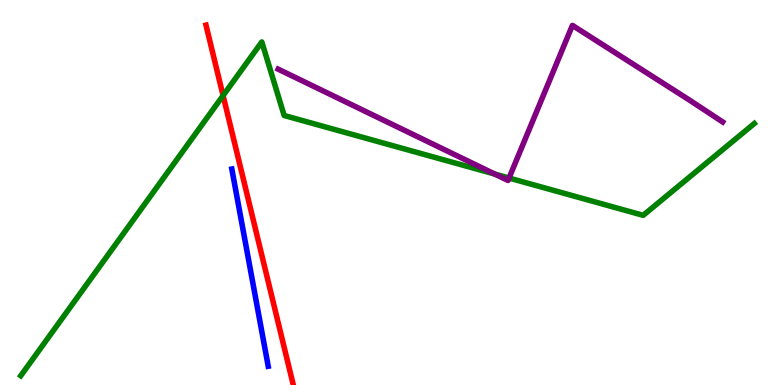[{'lines': ['blue', 'red'], 'intersections': []}, {'lines': ['green', 'red'], 'intersections': [{'x': 2.88, 'y': 7.52}]}, {'lines': ['purple', 'red'], 'intersections': []}, {'lines': ['blue', 'green'], 'intersections': []}, {'lines': ['blue', 'purple'], 'intersections': []}, {'lines': ['green', 'purple'], 'intersections': [{'x': 6.38, 'y': 5.48}, {'x': 6.57, 'y': 5.38}]}]